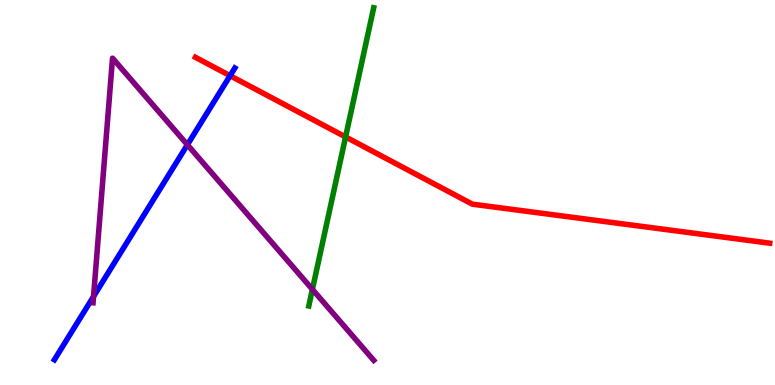[{'lines': ['blue', 'red'], 'intersections': [{'x': 2.97, 'y': 8.03}]}, {'lines': ['green', 'red'], 'intersections': [{'x': 4.46, 'y': 6.44}]}, {'lines': ['purple', 'red'], 'intersections': []}, {'lines': ['blue', 'green'], 'intersections': []}, {'lines': ['blue', 'purple'], 'intersections': [{'x': 1.21, 'y': 2.3}, {'x': 2.42, 'y': 6.24}]}, {'lines': ['green', 'purple'], 'intersections': [{'x': 4.03, 'y': 2.48}]}]